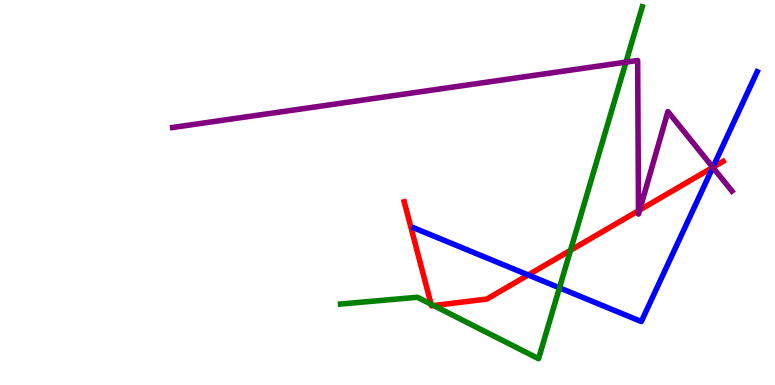[{'lines': ['blue', 'red'], 'intersections': [{'x': 6.82, 'y': 2.86}, {'x': 9.2, 'y': 5.65}]}, {'lines': ['green', 'red'], 'intersections': [{'x': 5.56, 'y': 2.1}, {'x': 5.6, 'y': 2.06}, {'x': 7.36, 'y': 3.5}]}, {'lines': ['purple', 'red'], 'intersections': [{'x': 8.24, 'y': 4.53}, {'x': 8.25, 'y': 4.55}, {'x': 9.2, 'y': 5.65}]}, {'lines': ['blue', 'green'], 'intersections': [{'x': 7.22, 'y': 2.52}]}, {'lines': ['blue', 'purple'], 'intersections': [{'x': 9.2, 'y': 5.65}]}, {'lines': ['green', 'purple'], 'intersections': [{'x': 8.08, 'y': 8.39}]}]